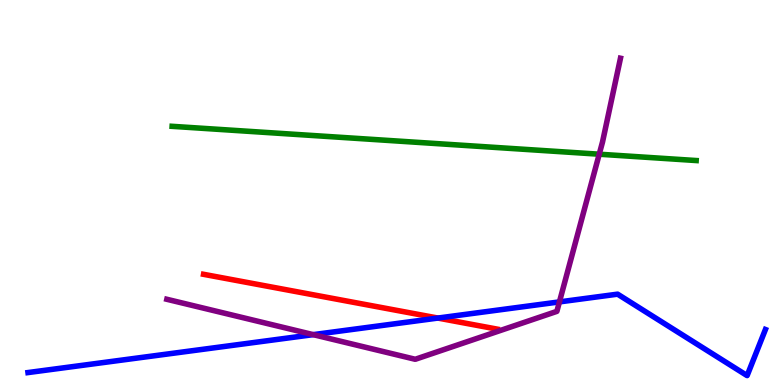[{'lines': ['blue', 'red'], 'intersections': [{'x': 5.65, 'y': 1.74}]}, {'lines': ['green', 'red'], 'intersections': []}, {'lines': ['purple', 'red'], 'intersections': []}, {'lines': ['blue', 'green'], 'intersections': []}, {'lines': ['blue', 'purple'], 'intersections': [{'x': 4.04, 'y': 1.31}, {'x': 7.22, 'y': 2.16}]}, {'lines': ['green', 'purple'], 'intersections': [{'x': 7.73, 'y': 5.99}]}]